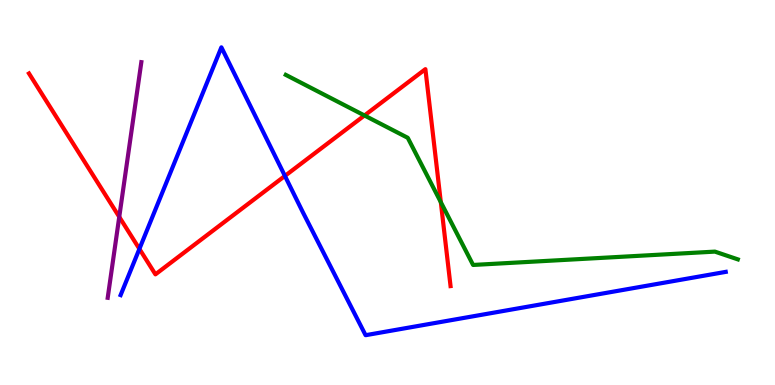[{'lines': ['blue', 'red'], 'intersections': [{'x': 1.8, 'y': 3.54}, {'x': 3.68, 'y': 5.43}]}, {'lines': ['green', 'red'], 'intersections': [{'x': 4.7, 'y': 7.0}, {'x': 5.69, 'y': 4.75}]}, {'lines': ['purple', 'red'], 'intersections': [{'x': 1.54, 'y': 4.37}]}, {'lines': ['blue', 'green'], 'intersections': []}, {'lines': ['blue', 'purple'], 'intersections': []}, {'lines': ['green', 'purple'], 'intersections': []}]